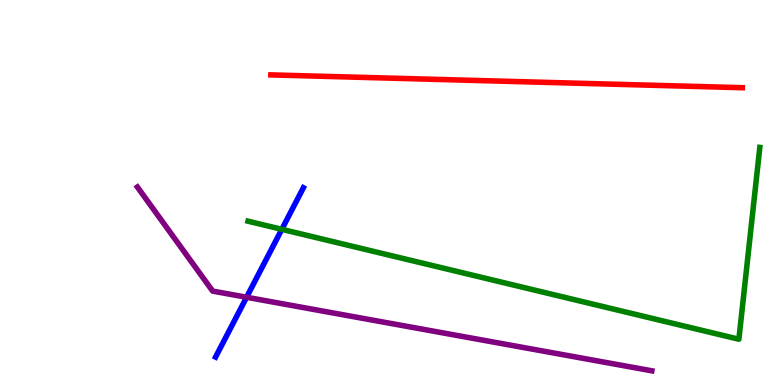[{'lines': ['blue', 'red'], 'intersections': []}, {'lines': ['green', 'red'], 'intersections': []}, {'lines': ['purple', 'red'], 'intersections': []}, {'lines': ['blue', 'green'], 'intersections': [{'x': 3.64, 'y': 4.04}]}, {'lines': ['blue', 'purple'], 'intersections': [{'x': 3.18, 'y': 2.28}]}, {'lines': ['green', 'purple'], 'intersections': []}]